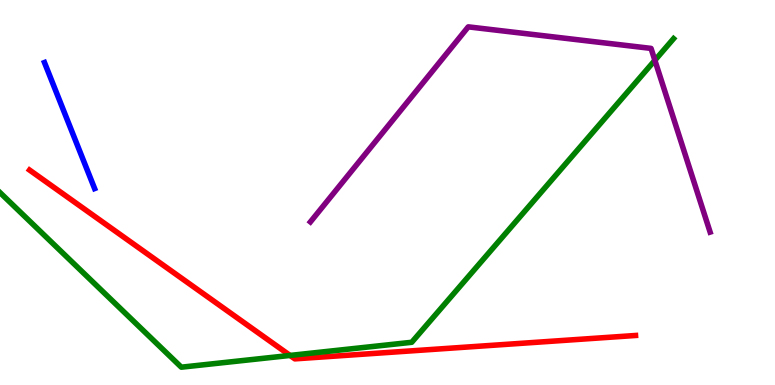[{'lines': ['blue', 'red'], 'intersections': []}, {'lines': ['green', 'red'], 'intersections': [{'x': 3.74, 'y': 0.768}]}, {'lines': ['purple', 'red'], 'intersections': []}, {'lines': ['blue', 'green'], 'intersections': []}, {'lines': ['blue', 'purple'], 'intersections': []}, {'lines': ['green', 'purple'], 'intersections': [{'x': 8.45, 'y': 8.43}]}]